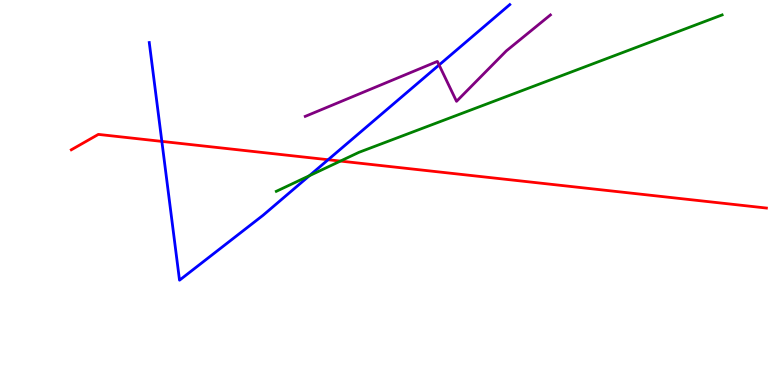[{'lines': ['blue', 'red'], 'intersections': [{'x': 2.09, 'y': 6.33}, {'x': 4.23, 'y': 5.85}]}, {'lines': ['green', 'red'], 'intersections': [{'x': 4.39, 'y': 5.82}]}, {'lines': ['purple', 'red'], 'intersections': []}, {'lines': ['blue', 'green'], 'intersections': [{'x': 3.99, 'y': 5.44}]}, {'lines': ['blue', 'purple'], 'intersections': [{'x': 5.67, 'y': 8.31}]}, {'lines': ['green', 'purple'], 'intersections': []}]